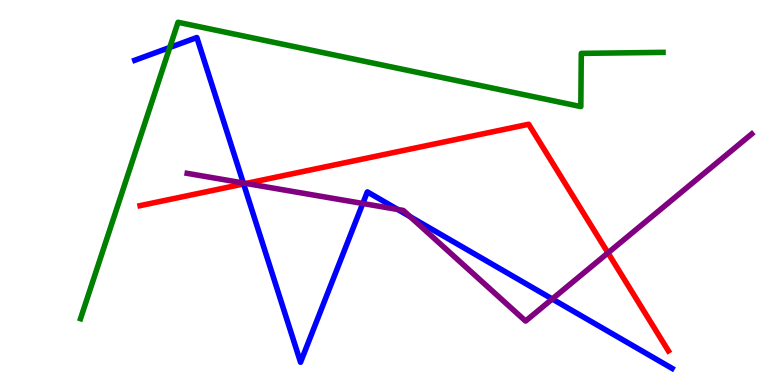[{'lines': ['blue', 'red'], 'intersections': [{'x': 3.14, 'y': 5.22}]}, {'lines': ['green', 'red'], 'intersections': []}, {'lines': ['purple', 'red'], 'intersections': [{'x': 3.17, 'y': 5.23}, {'x': 7.84, 'y': 3.43}]}, {'lines': ['blue', 'green'], 'intersections': [{'x': 2.19, 'y': 8.77}]}, {'lines': ['blue', 'purple'], 'intersections': [{'x': 3.14, 'y': 5.25}, {'x': 4.68, 'y': 4.71}, {'x': 5.13, 'y': 4.56}, {'x': 5.29, 'y': 4.37}, {'x': 7.13, 'y': 2.23}]}, {'lines': ['green', 'purple'], 'intersections': []}]